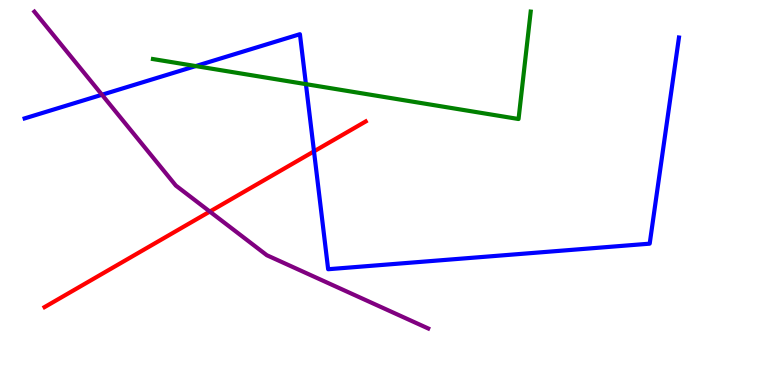[{'lines': ['blue', 'red'], 'intersections': [{'x': 4.05, 'y': 6.07}]}, {'lines': ['green', 'red'], 'intersections': []}, {'lines': ['purple', 'red'], 'intersections': [{'x': 2.71, 'y': 4.5}]}, {'lines': ['blue', 'green'], 'intersections': [{'x': 2.53, 'y': 8.28}, {'x': 3.95, 'y': 7.81}]}, {'lines': ['blue', 'purple'], 'intersections': [{'x': 1.32, 'y': 7.54}]}, {'lines': ['green', 'purple'], 'intersections': []}]